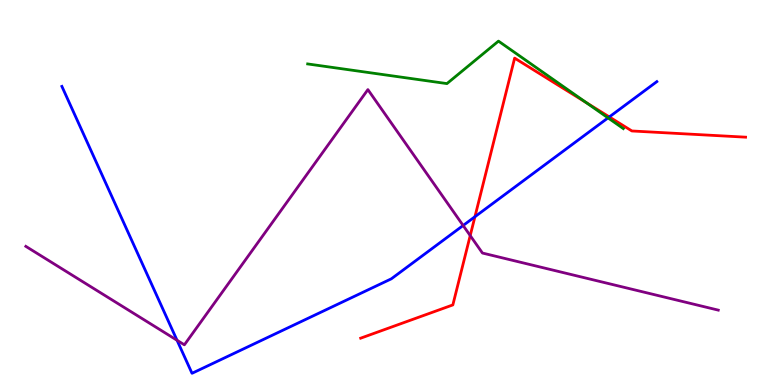[{'lines': ['blue', 'red'], 'intersections': [{'x': 6.13, 'y': 4.37}, {'x': 7.86, 'y': 6.96}]}, {'lines': ['green', 'red'], 'intersections': [{'x': 7.56, 'y': 7.33}]}, {'lines': ['purple', 'red'], 'intersections': [{'x': 6.07, 'y': 3.88}]}, {'lines': ['blue', 'green'], 'intersections': [{'x': 7.85, 'y': 6.94}]}, {'lines': ['blue', 'purple'], 'intersections': [{'x': 2.28, 'y': 1.16}, {'x': 5.98, 'y': 4.14}]}, {'lines': ['green', 'purple'], 'intersections': []}]